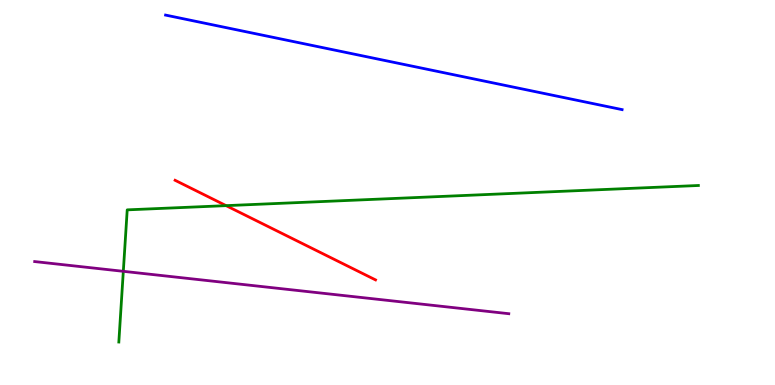[{'lines': ['blue', 'red'], 'intersections': []}, {'lines': ['green', 'red'], 'intersections': [{'x': 2.92, 'y': 4.66}]}, {'lines': ['purple', 'red'], 'intersections': []}, {'lines': ['blue', 'green'], 'intersections': []}, {'lines': ['blue', 'purple'], 'intersections': []}, {'lines': ['green', 'purple'], 'intersections': [{'x': 1.59, 'y': 2.95}]}]